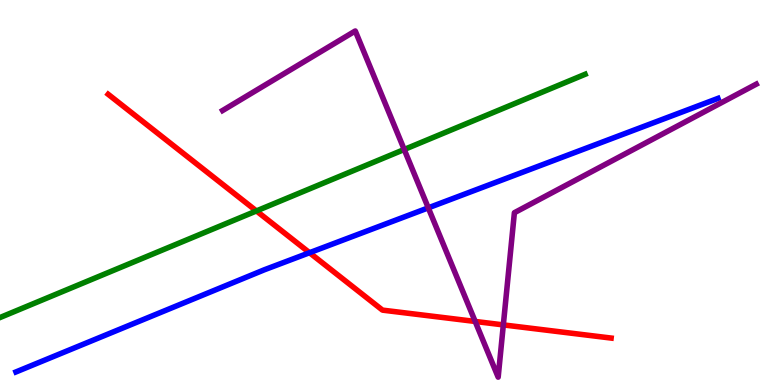[{'lines': ['blue', 'red'], 'intersections': [{'x': 3.99, 'y': 3.44}]}, {'lines': ['green', 'red'], 'intersections': [{'x': 3.31, 'y': 4.52}]}, {'lines': ['purple', 'red'], 'intersections': [{'x': 6.13, 'y': 1.65}, {'x': 6.49, 'y': 1.56}]}, {'lines': ['blue', 'green'], 'intersections': []}, {'lines': ['blue', 'purple'], 'intersections': [{'x': 5.53, 'y': 4.6}]}, {'lines': ['green', 'purple'], 'intersections': [{'x': 5.22, 'y': 6.12}]}]